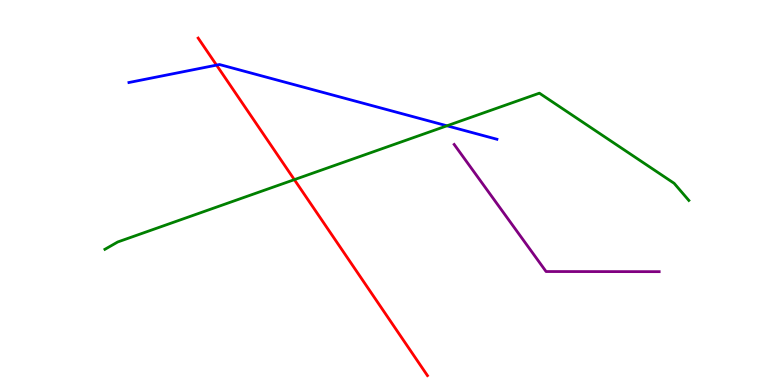[{'lines': ['blue', 'red'], 'intersections': [{'x': 2.79, 'y': 8.31}]}, {'lines': ['green', 'red'], 'intersections': [{'x': 3.8, 'y': 5.33}]}, {'lines': ['purple', 'red'], 'intersections': []}, {'lines': ['blue', 'green'], 'intersections': [{'x': 5.77, 'y': 6.73}]}, {'lines': ['blue', 'purple'], 'intersections': []}, {'lines': ['green', 'purple'], 'intersections': []}]